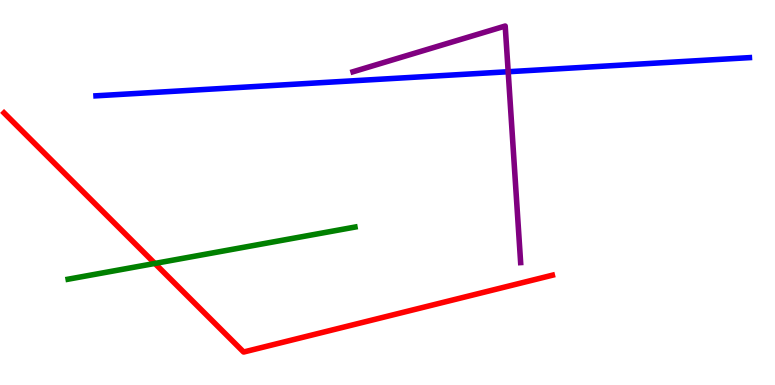[{'lines': ['blue', 'red'], 'intersections': []}, {'lines': ['green', 'red'], 'intersections': [{'x': 2.0, 'y': 3.16}]}, {'lines': ['purple', 'red'], 'intersections': []}, {'lines': ['blue', 'green'], 'intersections': []}, {'lines': ['blue', 'purple'], 'intersections': [{'x': 6.56, 'y': 8.14}]}, {'lines': ['green', 'purple'], 'intersections': []}]